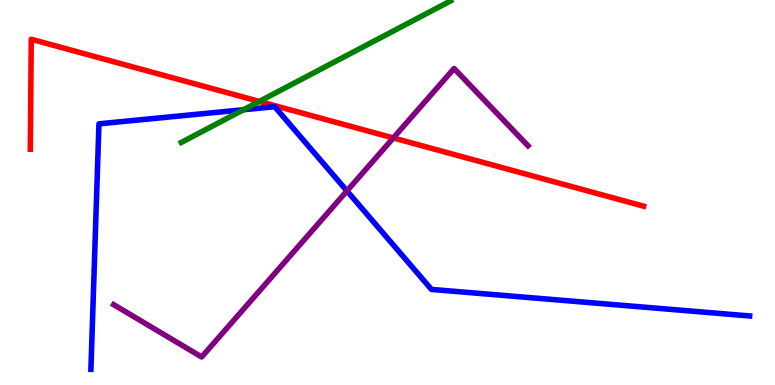[{'lines': ['blue', 'red'], 'intersections': []}, {'lines': ['green', 'red'], 'intersections': [{'x': 3.35, 'y': 7.37}]}, {'lines': ['purple', 'red'], 'intersections': [{'x': 5.07, 'y': 6.42}]}, {'lines': ['blue', 'green'], 'intersections': [{'x': 3.14, 'y': 7.15}]}, {'lines': ['blue', 'purple'], 'intersections': [{'x': 4.48, 'y': 5.04}]}, {'lines': ['green', 'purple'], 'intersections': []}]